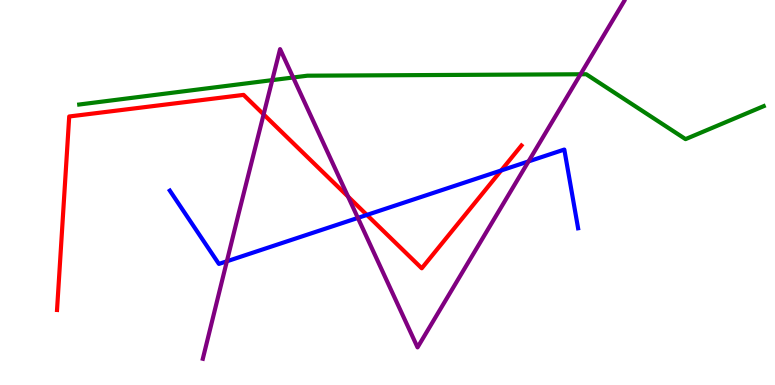[{'lines': ['blue', 'red'], 'intersections': [{'x': 4.73, 'y': 4.42}, {'x': 6.47, 'y': 5.57}]}, {'lines': ['green', 'red'], 'intersections': []}, {'lines': ['purple', 'red'], 'intersections': [{'x': 3.4, 'y': 7.03}, {'x': 4.49, 'y': 4.89}]}, {'lines': ['blue', 'green'], 'intersections': []}, {'lines': ['blue', 'purple'], 'intersections': [{'x': 2.93, 'y': 3.21}, {'x': 4.62, 'y': 4.34}, {'x': 6.82, 'y': 5.81}]}, {'lines': ['green', 'purple'], 'intersections': [{'x': 3.51, 'y': 7.92}, {'x': 3.78, 'y': 7.99}, {'x': 7.49, 'y': 8.07}]}]